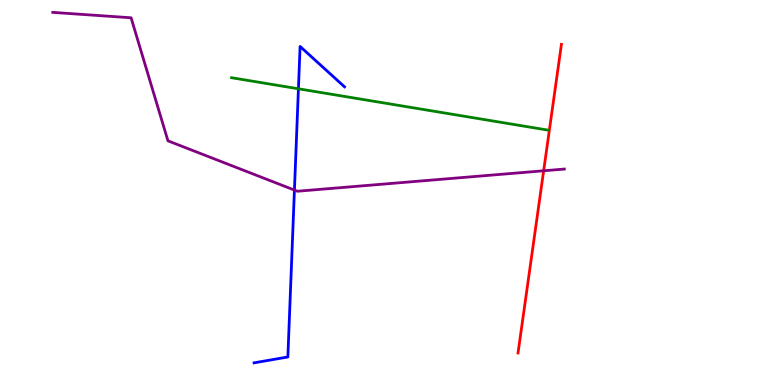[{'lines': ['blue', 'red'], 'intersections': []}, {'lines': ['green', 'red'], 'intersections': []}, {'lines': ['purple', 'red'], 'intersections': [{'x': 7.01, 'y': 5.56}]}, {'lines': ['blue', 'green'], 'intersections': [{'x': 3.85, 'y': 7.69}]}, {'lines': ['blue', 'purple'], 'intersections': [{'x': 3.8, 'y': 5.06}]}, {'lines': ['green', 'purple'], 'intersections': []}]